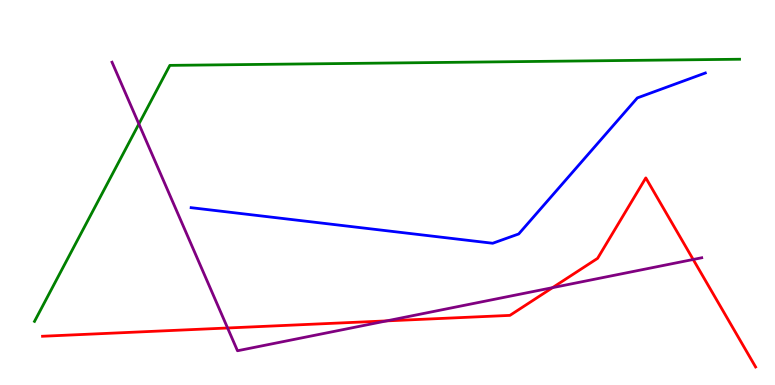[{'lines': ['blue', 'red'], 'intersections': []}, {'lines': ['green', 'red'], 'intersections': []}, {'lines': ['purple', 'red'], 'intersections': [{'x': 2.94, 'y': 1.48}, {'x': 4.99, 'y': 1.67}, {'x': 7.13, 'y': 2.53}, {'x': 8.94, 'y': 3.26}]}, {'lines': ['blue', 'green'], 'intersections': []}, {'lines': ['blue', 'purple'], 'intersections': []}, {'lines': ['green', 'purple'], 'intersections': [{'x': 1.79, 'y': 6.78}]}]